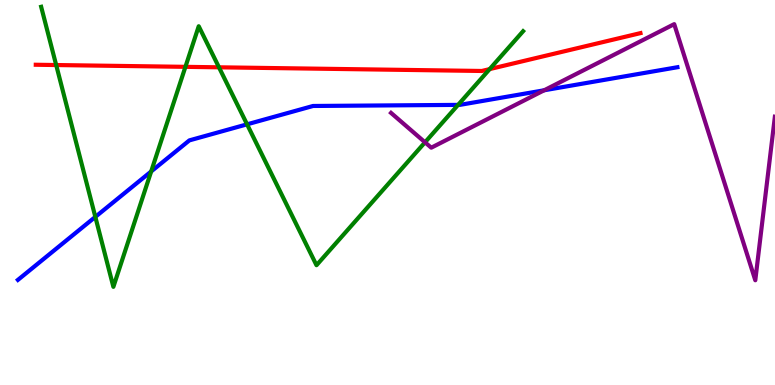[{'lines': ['blue', 'red'], 'intersections': []}, {'lines': ['green', 'red'], 'intersections': [{'x': 0.725, 'y': 8.31}, {'x': 2.39, 'y': 8.26}, {'x': 2.83, 'y': 8.25}, {'x': 6.32, 'y': 8.21}]}, {'lines': ['purple', 'red'], 'intersections': []}, {'lines': ['blue', 'green'], 'intersections': [{'x': 1.23, 'y': 4.37}, {'x': 1.95, 'y': 5.55}, {'x': 3.19, 'y': 6.77}, {'x': 5.91, 'y': 7.28}]}, {'lines': ['blue', 'purple'], 'intersections': [{'x': 7.02, 'y': 7.65}]}, {'lines': ['green', 'purple'], 'intersections': [{'x': 5.48, 'y': 6.3}]}]